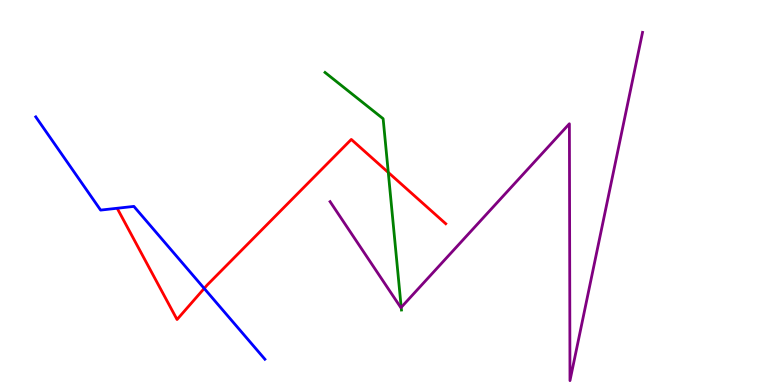[{'lines': ['blue', 'red'], 'intersections': [{'x': 2.63, 'y': 2.51}]}, {'lines': ['green', 'red'], 'intersections': [{'x': 5.01, 'y': 5.52}]}, {'lines': ['purple', 'red'], 'intersections': []}, {'lines': ['blue', 'green'], 'intersections': []}, {'lines': ['blue', 'purple'], 'intersections': []}, {'lines': ['green', 'purple'], 'intersections': [{'x': 5.18, 'y': 2.02}]}]